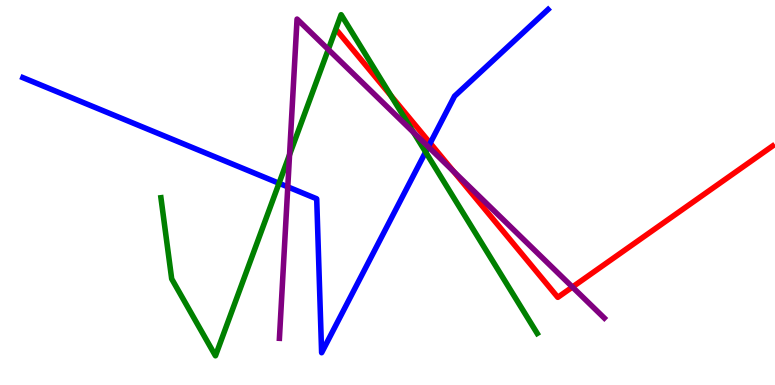[{'lines': ['blue', 'red'], 'intersections': [{'x': 5.55, 'y': 6.28}]}, {'lines': ['green', 'red'], 'intersections': [{'x': 5.05, 'y': 7.51}]}, {'lines': ['purple', 'red'], 'intersections': [{'x': 5.85, 'y': 5.55}, {'x': 7.39, 'y': 2.54}]}, {'lines': ['blue', 'green'], 'intersections': [{'x': 3.6, 'y': 5.24}, {'x': 5.49, 'y': 6.05}]}, {'lines': ['blue', 'purple'], 'intersections': [{'x': 3.71, 'y': 5.15}, {'x': 5.53, 'y': 6.19}]}, {'lines': ['green', 'purple'], 'intersections': [{'x': 3.74, 'y': 5.98}, {'x': 4.24, 'y': 8.72}, {'x': 5.34, 'y': 6.56}]}]